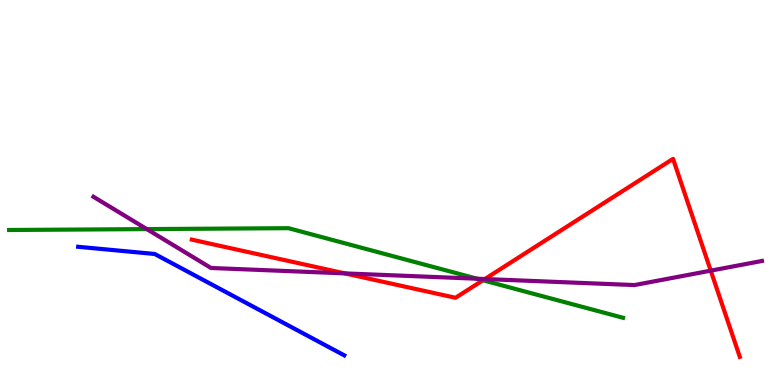[{'lines': ['blue', 'red'], 'intersections': []}, {'lines': ['green', 'red'], 'intersections': [{'x': 6.23, 'y': 2.72}]}, {'lines': ['purple', 'red'], 'intersections': [{'x': 4.45, 'y': 2.9}, {'x': 6.26, 'y': 2.75}, {'x': 9.17, 'y': 2.97}]}, {'lines': ['blue', 'green'], 'intersections': []}, {'lines': ['blue', 'purple'], 'intersections': []}, {'lines': ['green', 'purple'], 'intersections': [{'x': 1.89, 'y': 4.05}, {'x': 6.16, 'y': 2.76}]}]